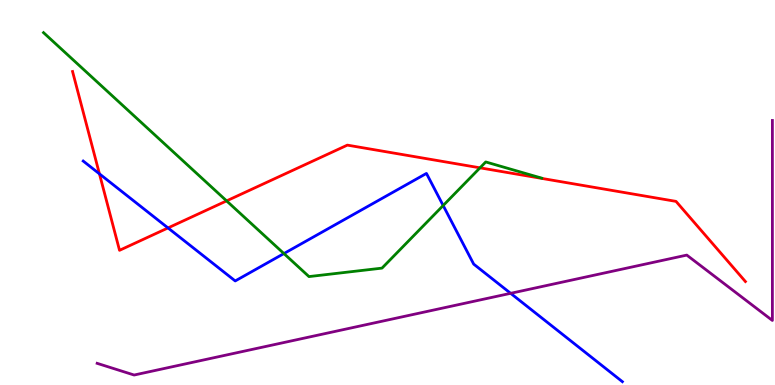[{'lines': ['blue', 'red'], 'intersections': [{'x': 1.28, 'y': 5.48}, {'x': 2.17, 'y': 4.08}]}, {'lines': ['green', 'red'], 'intersections': [{'x': 2.92, 'y': 4.78}, {'x': 6.19, 'y': 5.64}]}, {'lines': ['purple', 'red'], 'intersections': []}, {'lines': ['blue', 'green'], 'intersections': [{'x': 3.66, 'y': 3.41}, {'x': 5.72, 'y': 4.66}]}, {'lines': ['blue', 'purple'], 'intersections': [{'x': 6.59, 'y': 2.38}]}, {'lines': ['green', 'purple'], 'intersections': []}]